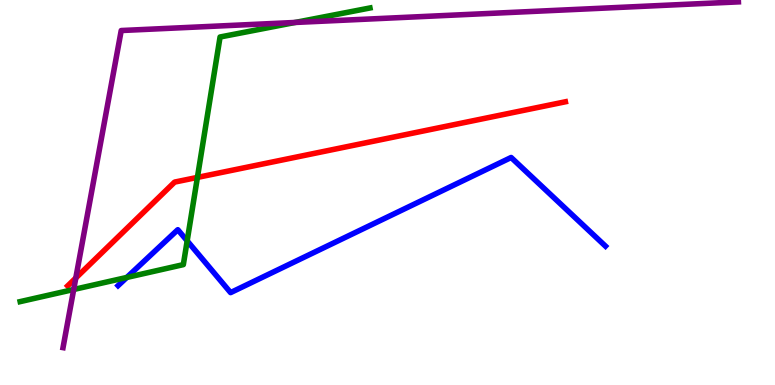[{'lines': ['blue', 'red'], 'intersections': []}, {'lines': ['green', 'red'], 'intersections': [{'x': 2.55, 'y': 5.39}]}, {'lines': ['purple', 'red'], 'intersections': [{'x': 0.978, 'y': 2.78}]}, {'lines': ['blue', 'green'], 'intersections': [{'x': 1.64, 'y': 2.79}, {'x': 2.42, 'y': 3.74}]}, {'lines': ['blue', 'purple'], 'intersections': []}, {'lines': ['green', 'purple'], 'intersections': [{'x': 0.951, 'y': 2.48}, {'x': 3.81, 'y': 9.42}]}]